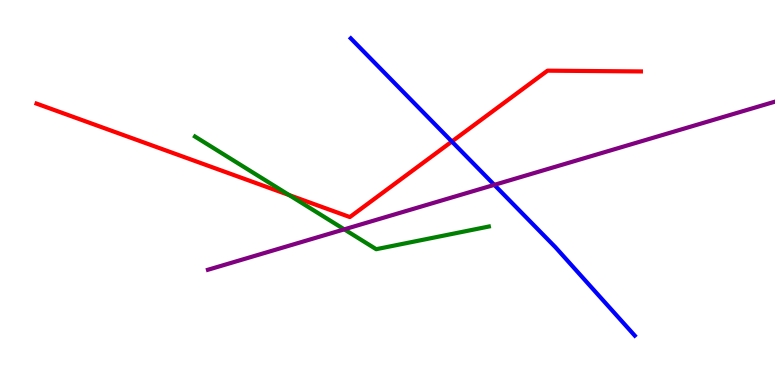[{'lines': ['blue', 'red'], 'intersections': [{'x': 5.83, 'y': 6.32}]}, {'lines': ['green', 'red'], 'intersections': [{'x': 3.73, 'y': 4.93}]}, {'lines': ['purple', 'red'], 'intersections': []}, {'lines': ['blue', 'green'], 'intersections': []}, {'lines': ['blue', 'purple'], 'intersections': [{'x': 6.38, 'y': 5.2}]}, {'lines': ['green', 'purple'], 'intersections': [{'x': 4.44, 'y': 4.04}]}]